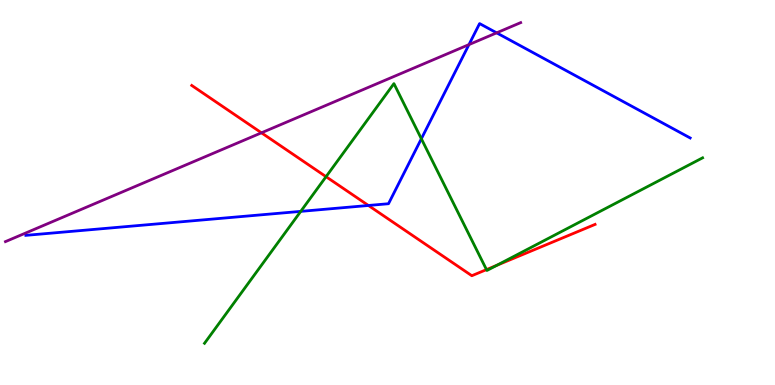[{'lines': ['blue', 'red'], 'intersections': [{'x': 4.75, 'y': 4.66}]}, {'lines': ['green', 'red'], 'intersections': [{'x': 4.21, 'y': 5.41}, {'x': 6.28, 'y': 3.0}, {'x': 6.41, 'y': 3.11}]}, {'lines': ['purple', 'red'], 'intersections': [{'x': 3.37, 'y': 6.55}]}, {'lines': ['blue', 'green'], 'intersections': [{'x': 3.88, 'y': 4.51}, {'x': 5.44, 'y': 6.4}]}, {'lines': ['blue', 'purple'], 'intersections': [{'x': 6.05, 'y': 8.84}, {'x': 6.41, 'y': 9.15}]}, {'lines': ['green', 'purple'], 'intersections': []}]